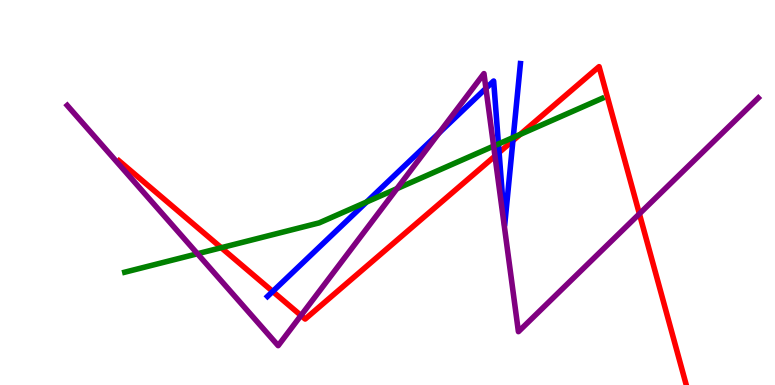[{'lines': ['blue', 'red'], 'intersections': [{'x': 3.52, 'y': 2.43}, {'x': 6.44, 'y': 6.04}, {'x': 6.62, 'y': 6.35}]}, {'lines': ['green', 'red'], 'intersections': [{'x': 2.85, 'y': 3.57}, {'x': 6.71, 'y': 6.51}]}, {'lines': ['purple', 'red'], 'intersections': [{'x': 3.88, 'y': 1.81}, {'x': 6.39, 'y': 5.95}, {'x': 8.25, 'y': 4.45}]}, {'lines': ['blue', 'green'], 'intersections': [{'x': 4.73, 'y': 4.75}, {'x': 6.43, 'y': 6.26}, {'x': 6.62, 'y': 6.43}]}, {'lines': ['blue', 'purple'], 'intersections': [{'x': 5.66, 'y': 6.54}, {'x': 6.27, 'y': 7.71}]}, {'lines': ['green', 'purple'], 'intersections': [{'x': 2.55, 'y': 3.41}, {'x': 5.12, 'y': 5.1}, {'x': 6.37, 'y': 6.21}]}]